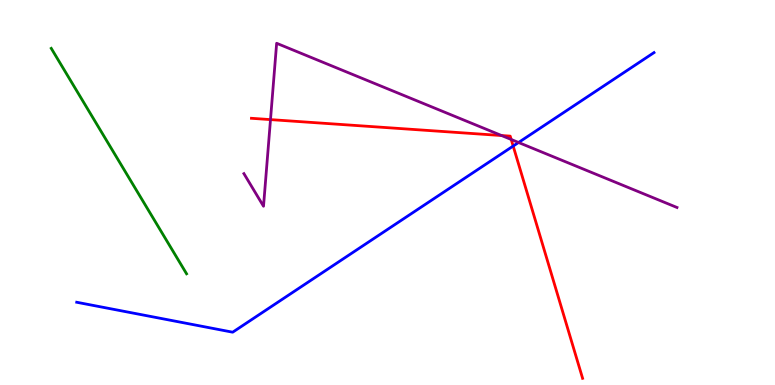[{'lines': ['blue', 'red'], 'intersections': [{'x': 6.62, 'y': 6.21}]}, {'lines': ['green', 'red'], 'intersections': []}, {'lines': ['purple', 'red'], 'intersections': [{'x': 3.49, 'y': 6.89}, {'x': 6.47, 'y': 6.48}, {'x': 6.6, 'y': 6.38}]}, {'lines': ['blue', 'green'], 'intersections': []}, {'lines': ['blue', 'purple'], 'intersections': [{'x': 6.69, 'y': 6.3}]}, {'lines': ['green', 'purple'], 'intersections': []}]